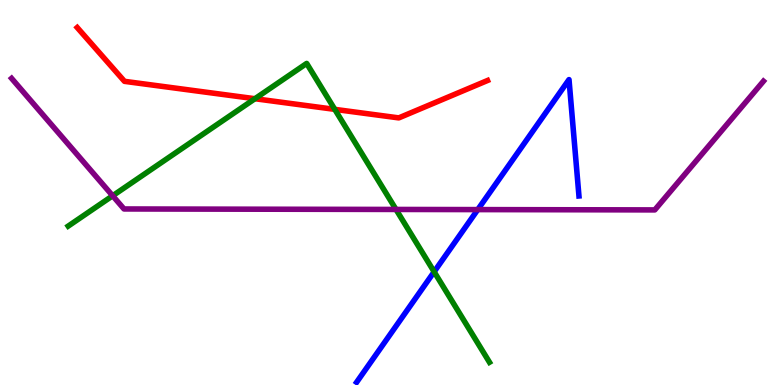[{'lines': ['blue', 'red'], 'intersections': []}, {'lines': ['green', 'red'], 'intersections': [{'x': 3.29, 'y': 7.44}, {'x': 4.32, 'y': 7.16}]}, {'lines': ['purple', 'red'], 'intersections': []}, {'lines': ['blue', 'green'], 'intersections': [{'x': 5.6, 'y': 2.94}]}, {'lines': ['blue', 'purple'], 'intersections': [{'x': 6.16, 'y': 4.56}]}, {'lines': ['green', 'purple'], 'intersections': [{'x': 1.45, 'y': 4.91}, {'x': 5.11, 'y': 4.56}]}]